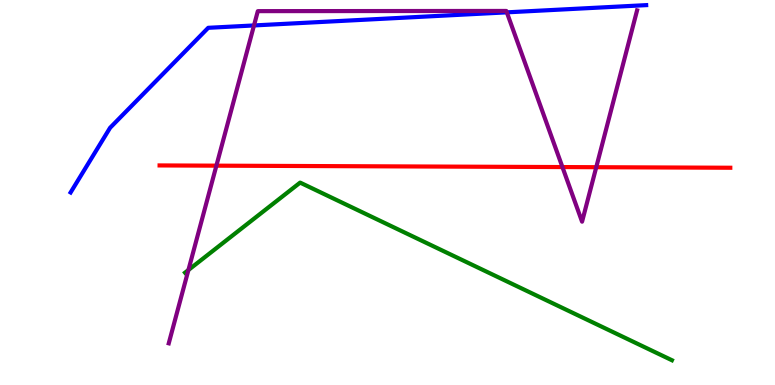[{'lines': ['blue', 'red'], 'intersections': []}, {'lines': ['green', 'red'], 'intersections': []}, {'lines': ['purple', 'red'], 'intersections': [{'x': 2.79, 'y': 5.7}, {'x': 7.26, 'y': 5.66}, {'x': 7.69, 'y': 5.66}]}, {'lines': ['blue', 'green'], 'intersections': []}, {'lines': ['blue', 'purple'], 'intersections': [{'x': 3.28, 'y': 9.34}, {'x': 6.54, 'y': 9.68}]}, {'lines': ['green', 'purple'], 'intersections': [{'x': 2.43, 'y': 2.99}]}]